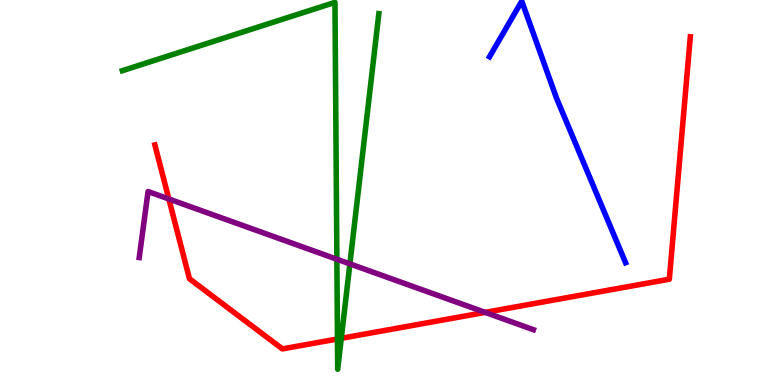[{'lines': ['blue', 'red'], 'intersections': []}, {'lines': ['green', 'red'], 'intersections': [{'x': 4.35, 'y': 1.2}, {'x': 4.4, 'y': 1.21}]}, {'lines': ['purple', 'red'], 'intersections': [{'x': 2.18, 'y': 4.83}, {'x': 6.26, 'y': 1.89}]}, {'lines': ['blue', 'green'], 'intersections': []}, {'lines': ['blue', 'purple'], 'intersections': []}, {'lines': ['green', 'purple'], 'intersections': [{'x': 4.35, 'y': 3.27}, {'x': 4.51, 'y': 3.15}]}]